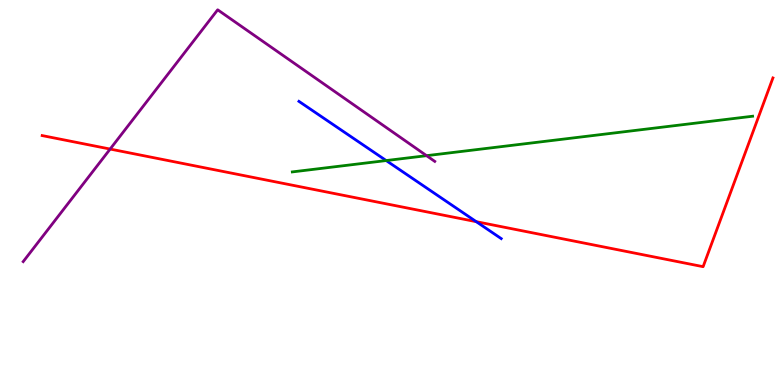[{'lines': ['blue', 'red'], 'intersections': [{'x': 6.15, 'y': 4.24}]}, {'lines': ['green', 'red'], 'intersections': []}, {'lines': ['purple', 'red'], 'intersections': [{'x': 1.42, 'y': 6.13}]}, {'lines': ['blue', 'green'], 'intersections': [{'x': 4.98, 'y': 5.83}]}, {'lines': ['blue', 'purple'], 'intersections': []}, {'lines': ['green', 'purple'], 'intersections': [{'x': 5.5, 'y': 5.96}]}]